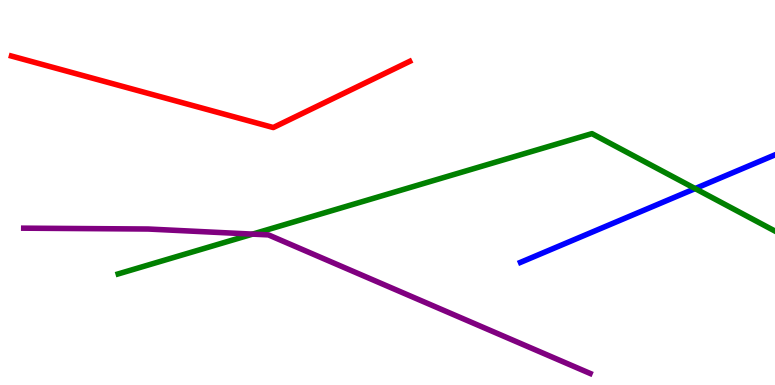[{'lines': ['blue', 'red'], 'intersections': []}, {'lines': ['green', 'red'], 'intersections': []}, {'lines': ['purple', 'red'], 'intersections': []}, {'lines': ['blue', 'green'], 'intersections': [{'x': 8.97, 'y': 5.1}]}, {'lines': ['blue', 'purple'], 'intersections': []}, {'lines': ['green', 'purple'], 'intersections': [{'x': 3.26, 'y': 3.92}]}]